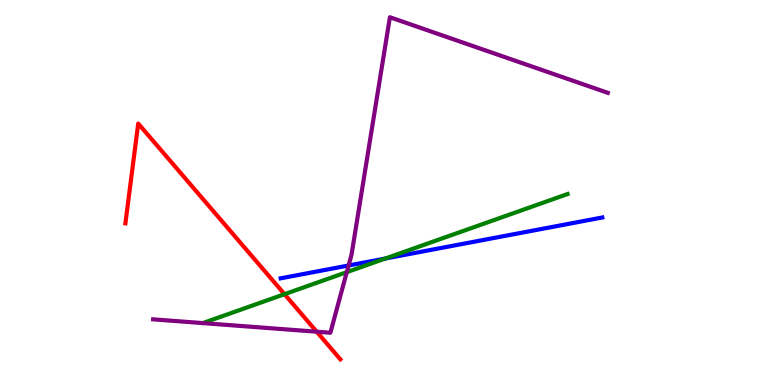[{'lines': ['blue', 'red'], 'intersections': []}, {'lines': ['green', 'red'], 'intersections': [{'x': 3.67, 'y': 2.36}]}, {'lines': ['purple', 'red'], 'intersections': [{'x': 4.09, 'y': 1.38}]}, {'lines': ['blue', 'green'], 'intersections': [{'x': 4.97, 'y': 3.28}]}, {'lines': ['blue', 'purple'], 'intersections': [{'x': 4.5, 'y': 3.1}]}, {'lines': ['green', 'purple'], 'intersections': [{'x': 4.47, 'y': 2.93}]}]